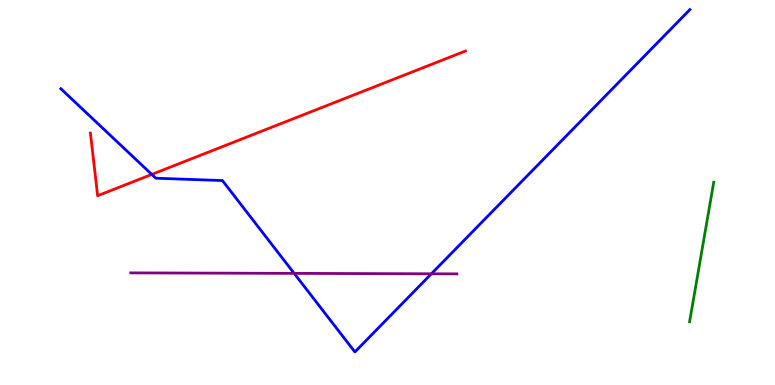[{'lines': ['blue', 'red'], 'intersections': [{'x': 1.96, 'y': 5.47}]}, {'lines': ['green', 'red'], 'intersections': []}, {'lines': ['purple', 'red'], 'intersections': []}, {'lines': ['blue', 'green'], 'intersections': []}, {'lines': ['blue', 'purple'], 'intersections': [{'x': 3.8, 'y': 2.9}, {'x': 5.57, 'y': 2.89}]}, {'lines': ['green', 'purple'], 'intersections': []}]